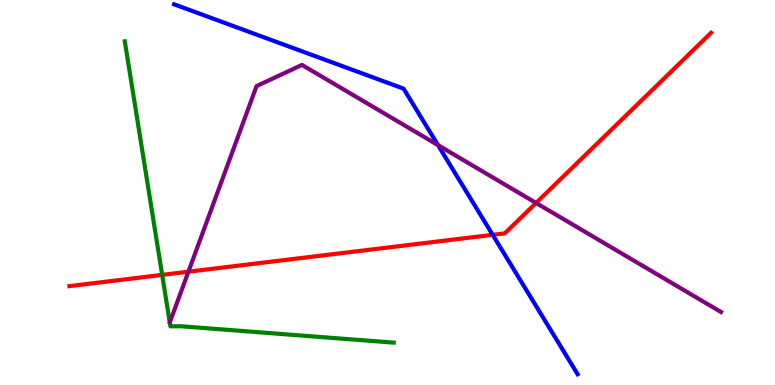[{'lines': ['blue', 'red'], 'intersections': [{'x': 6.36, 'y': 3.9}]}, {'lines': ['green', 'red'], 'intersections': [{'x': 2.09, 'y': 2.86}]}, {'lines': ['purple', 'red'], 'intersections': [{'x': 2.43, 'y': 2.94}, {'x': 6.92, 'y': 4.73}]}, {'lines': ['blue', 'green'], 'intersections': []}, {'lines': ['blue', 'purple'], 'intersections': [{'x': 5.65, 'y': 6.23}]}, {'lines': ['green', 'purple'], 'intersections': []}]